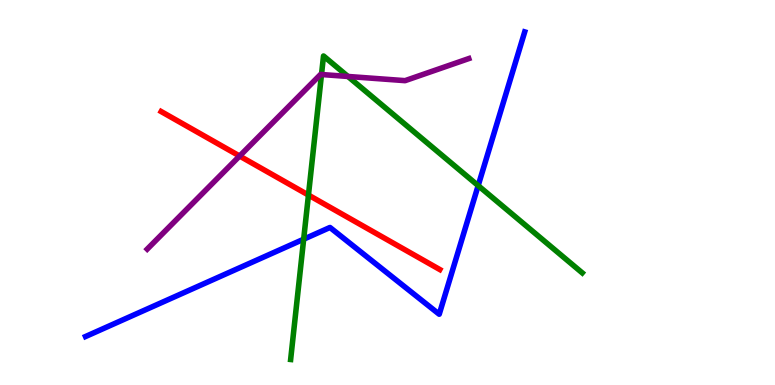[{'lines': ['blue', 'red'], 'intersections': []}, {'lines': ['green', 'red'], 'intersections': [{'x': 3.98, 'y': 4.93}]}, {'lines': ['purple', 'red'], 'intersections': [{'x': 3.09, 'y': 5.95}]}, {'lines': ['blue', 'green'], 'intersections': [{'x': 3.92, 'y': 3.79}, {'x': 6.17, 'y': 5.18}]}, {'lines': ['blue', 'purple'], 'intersections': []}, {'lines': ['green', 'purple'], 'intersections': [{'x': 4.15, 'y': 8.06}, {'x': 4.49, 'y': 8.01}]}]